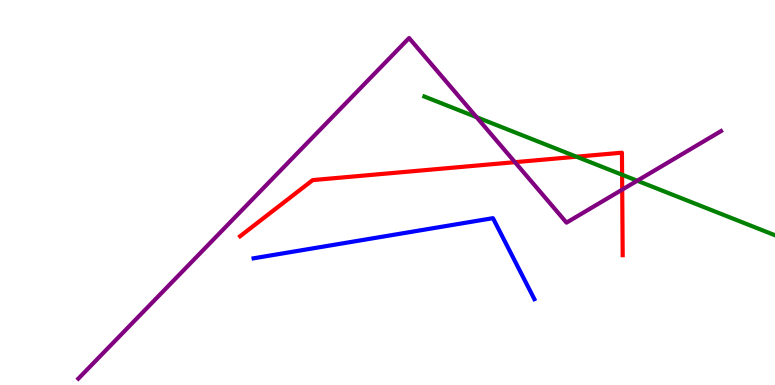[{'lines': ['blue', 'red'], 'intersections': []}, {'lines': ['green', 'red'], 'intersections': [{'x': 7.44, 'y': 5.93}, {'x': 8.03, 'y': 5.46}]}, {'lines': ['purple', 'red'], 'intersections': [{'x': 6.64, 'y': 5.79}, {'x': 8.03, 'y': 5.07}]}, {'lines': ['blue', 'green'], 'intersections': []}, {'lines': ['blue', 'purple'], 'intersections': []}, {'lines': ['green', 'purple'], 'intersections': [{'x': 6.15, 'y': 6.96}, {'x': 8.22, 'y': 5.31}]}]